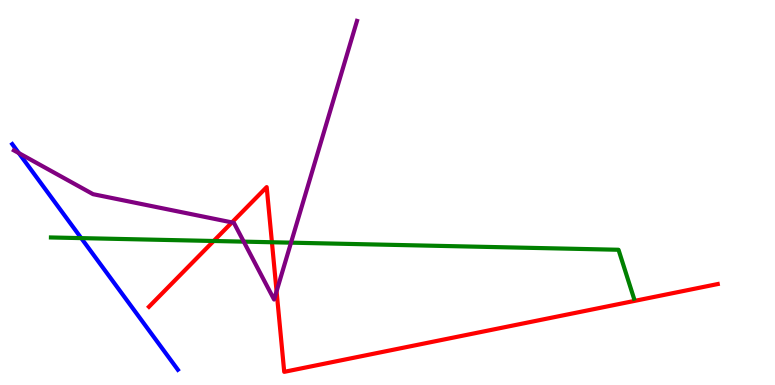[{'lines': ['blue', 'red'], 'intersections': []}, {'lines': ['green', 'red'], 'intersections': [{'x': 2.76, 'y': 3.74}, {'x': 3.51, 'y': 3.71}]}, {'lines': ['purple', 'red'], 'intersections': [{'x': 2.99, 'y': 4.22}, {'x': 3.57, 'y': 2.44}]}, {'lines': ['blue', 'green'], 'intersections': [{'x': 1.05, 'y': 3.82}]}, {'lines': ['blue', 'purple'], 'intersections': [{'x': 0.243, 'y': 6.02}]}, {'lines': ['green', 'purple'], 'intersections': [{'x': 3.15, 'y': 3.72}, {'x': 3.76, 'y': 3.7}]}]